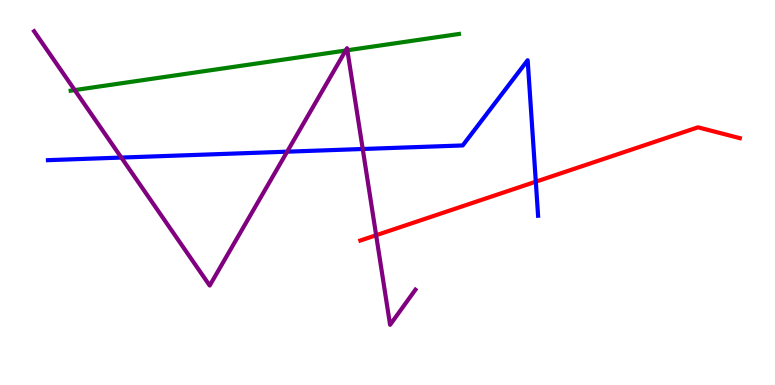[{'lines': ['blue', 'red'], 'intersections': [{'x': 6.91, 'y': 5.28}]}, {'lines': ['green', 'red'], 'intersections': []}, {'lines': ['purple', 'red'], 'intersections': [{'x': 4.85, 'y': 3.89}]}, {'lines': ['blue', 'green'], 'intersections': []}, {'lines': ['blue', 'purple'], 'intersections': [{'x': 1.57, 'y': 5.91}, {'x': 3.71, 'y': 6.06}, {'x': 4.68, 'y': 6.13}]}, {'lines': ['green', 'purple'], 'intersections': [{'x': 0.964, 'y': 7.66}, {'x': 4.46, 'y': 8.69}, {'x': 4.48, 'y': 8.69}]}]